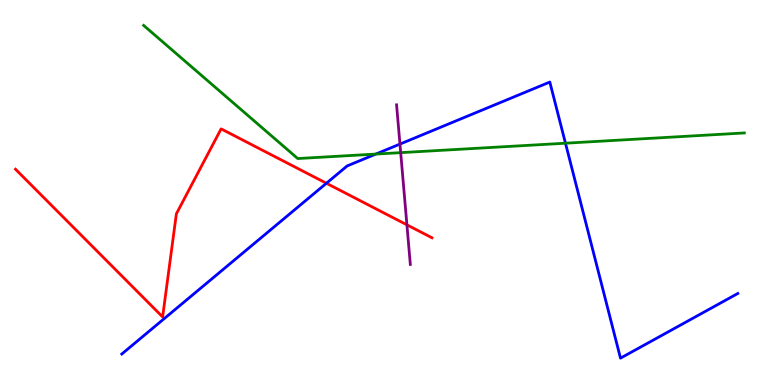[{'lines': ['blue', 'red'], 'intersections': [{'x': 4.21, 'y': 5.24}]}, {'lines': ['green', 'red'], 'intersections': []}, {'lines': ['purple', 'red'], 'intersections': [{'x': 5.25, 'y': 4.16}]}, {'lines': ['blue', 'green'], 'intersections': [{'x': 4.85, 'y': 6.0}, {'x': 7.3, 'y': 6.28}]}, {'lines': ['blue', 'purple'], 'intersections': [{'x': 5.16, 'y': 6.26}]}, {'lines': ['green', 'purple'], 'intersections': [{'x': 5.17, 'y': 6.04}]}]